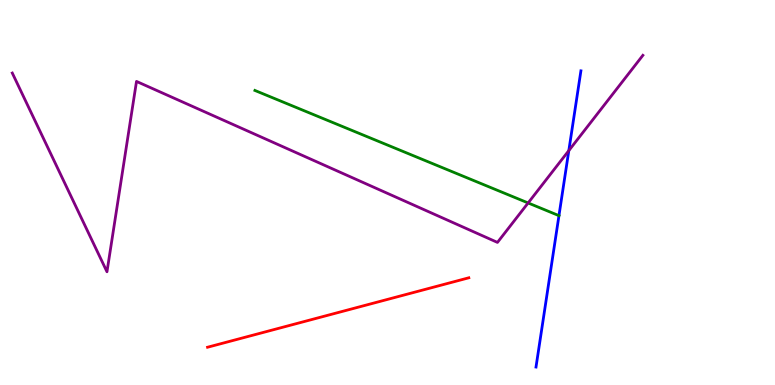[{'lines': ['blue', 'red'], 'intersections': []}, {'lines': ['green', 'red'], 'intersections': []}, {'lines': ['purple', 'red'], 'intersections': []}, {'lines': ['blue', 'green'], 'intersections': [{'x': 7.21, 'y': 4.4}]}, {'lines': ['blue', 'purple'], 'intersections': [{'x': 7.34, 'y': 6.09}]}, {'lines': ['green', 'purple'], 'intersections': [{'x': 6.81, 'y': 4.73}]}]